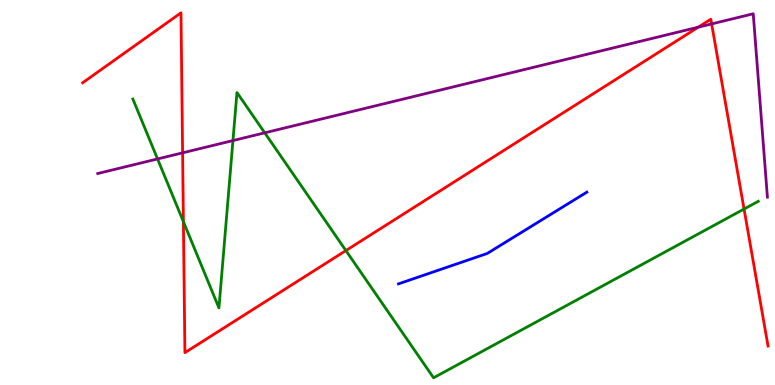[{'lines': ['blue', 'red'], 'intersections': []}, {'lines': ['green', 'red'], 'intersections': [{'x': 2.37, 'y': 4.24}, {'x': 4.46, 'y': 3.49}, {'x': 9.6, 'y': 4.57}]}, {'lines': ['purple', 'red'], 'intersections': [{'x': 2.36, 'y': 6.03}, {'x': 9.01, 'y': 9.29}, {'x': 9.18, 'y': 9.38}]}, {'lines': ['blue', 'green'], 'intersections': []}, {'lines': ['blue', 'purple'], 'intersections': []}, {'lines': ['green', 'purple'], 'intersections': [{'x': 2.03, 'y': 5.87}, {'x': 3.01, 'y': 6.35}, {'x': 3.42, 'y': 6.55}]}]